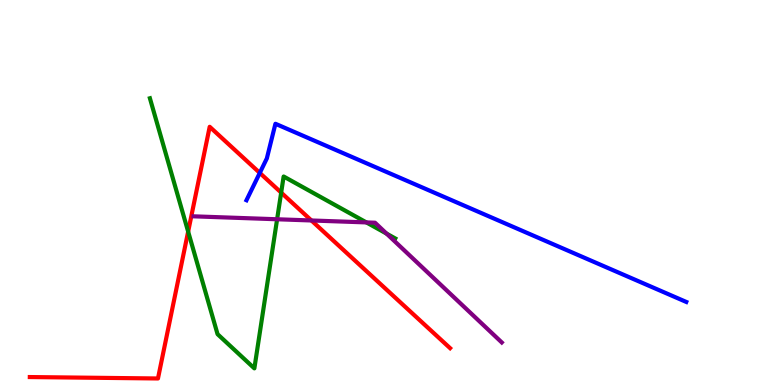[{'lines': ['blue', 'red'], 'intersections': [{'x': 3.35, 'y': 5.51}]}, {'lines': ['green', 'red'], 'intersections': [{'x': 2.43, 'y': 3.98}, {'x': 3.63, 'y': 5.0}]}, {'lines': ['purple', 'red'], 'intersections': [{'x': 4.02, 'y': 4.27}]}, {'lines': ['blue', 'green'], 'intersections': []}, {'lines': ['blue', 'purple'], 'intersections': []}, {'lines': ['green', 'purple'], 'intersections': [{'x': 3.58, 'y': 4.3}, {'x': 4.73, 'y': 4.22}, {'x': 4.99, 'y': 3.93}]}]